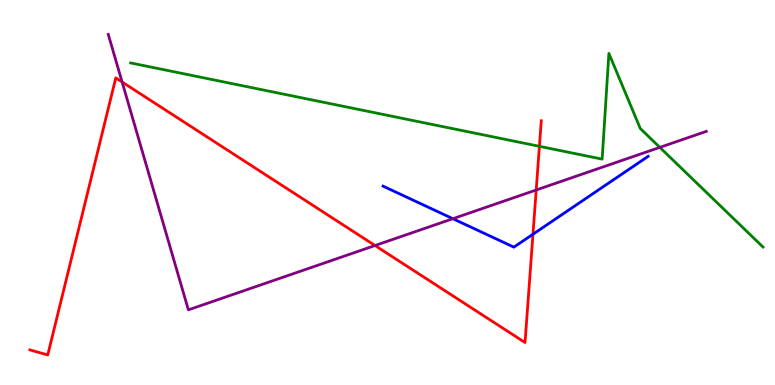[{'lines': ['blue', 'red'], 'intersections': [{'x': 6.88, 'y': 3.92}]}, {'lines': ['green', 'red'], 'intersections': [{'x': 6.96, 'y': 6.2}]}, {'lines': ['purple', 'red'], 'intersections': [{'x': 1.58, 'y': 7.87}, {'x': 4.84, 'y': 3.62}, {'x': 6.92, 'y': 5.07}]}, {'lines': ['blue', 'green'], 'intersections': []}, {'lines': ['blue', 'purple'], 'intersections': [{'x': 5.84, 'y': 4.32}]}, {'lines': ['green', 'purple'], 'intersections': [{'x': 8.51, 'y': 6.17}]}]